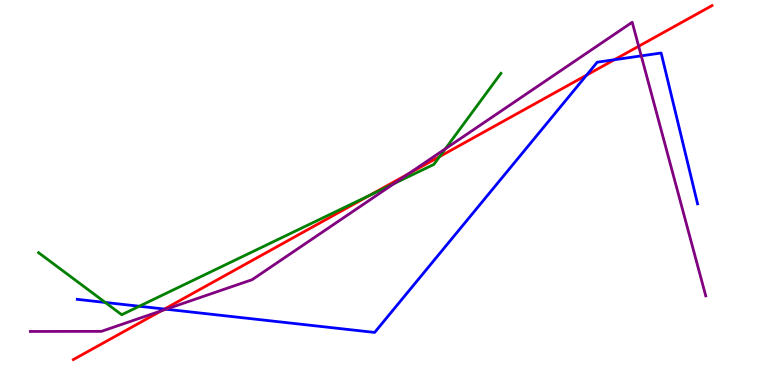[{'lines': ['blue', 'red'], 'intersections': [{'x': 2.12, 'y': 1.97}, {'x': 7.57, 'y': 8.05}, {'x': 7.93, 'y': 8.45}]}, {'lines': ['green', 'red'], 'intersections': [{'x': 4.77, 'y': 4.93}, {'x': 5.67, 'y': 5.93}]}, {'lines': ['purple', 'red'], 'intersections': [{'x': 2.08, 'y': 1.93}, {'x': 5.27, 'y': 5.48}, {'x': 8.24, 'y': 8.8}]}, {'lines': ['blue', 'green'], 'intersections': [{'x': 1.36, 'y': 2.14}, {'x': 1.8, 'y': 2.05}]}, {'lines': ['blue', 'purple'], 'intersections': [{'x': 2.14, 'y': 1.97}, {'x': 8.27, 'y': 8.55}]}, {'lines': ['green', 'purple'], 'intersections': [{'x': 5.08, 'y': 5.23}, {'x': 5.75, 'y': 6.13}]}]